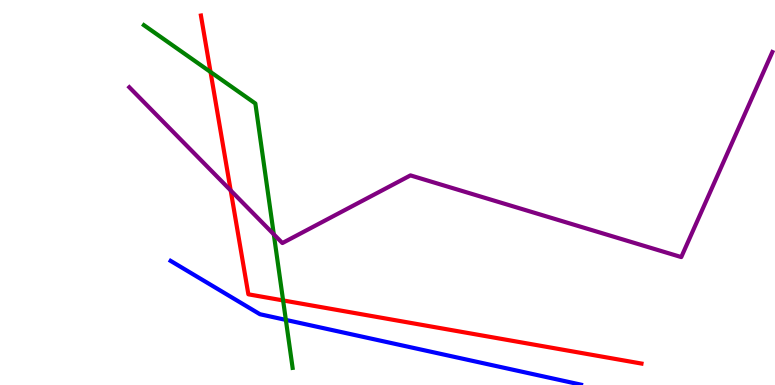[{'lines': ['blue', 'red'], 'intersections': []}, {'lines': ['green', 'red'], 'intersections': [{'x': 2.72, 'y': 8.13}, {'x': 3.65, 'y': 2.2}]}, {'lines': ['purple', 'red'], 'intersections': [{'x': 2.98, 'y': 5.05}]}, {'lines': ['blue', 'green'], 'intersections': [{'x': 3.69, 'y': 1.69}]}, {'lines': ['blue', 'purple'], 'intersections': []}, {'lines': ['green', 'purple'], 'intersections': [{'x': 3.53, 'y': 3.91}]}]